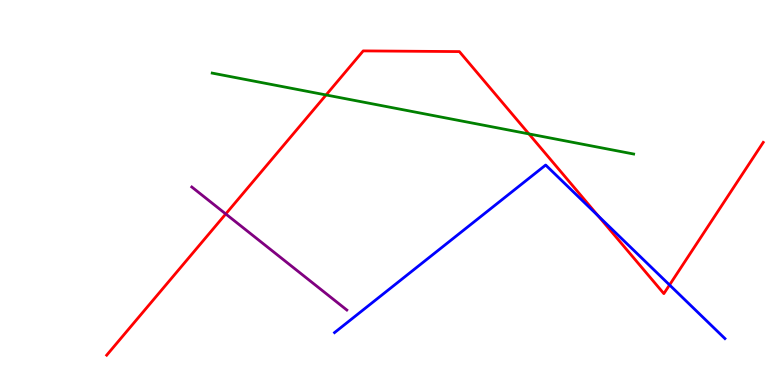[{'lines': ['blue', 'red'], 'intersections': [{'x': 7.72, 'y': 4.39}, {'x': 8.64, 'y': 2.6}]}, {'lines': ['green', 'red'], 'intersections': [{'x': 4.21, 'y': 7.53}, {'x': 6.82, 'y': 6.52}]}, {'lines': ['purple', 'red'], 'intersections': [{'x': 2.91, 'y': 4.44}]}, {'lines': ['blue', 'green'], 'intersections': []}, {'lines': ['blue', 'purple'], 'intersections': []}, {'lines': ['green', 'purple'], 'intersections': []}]